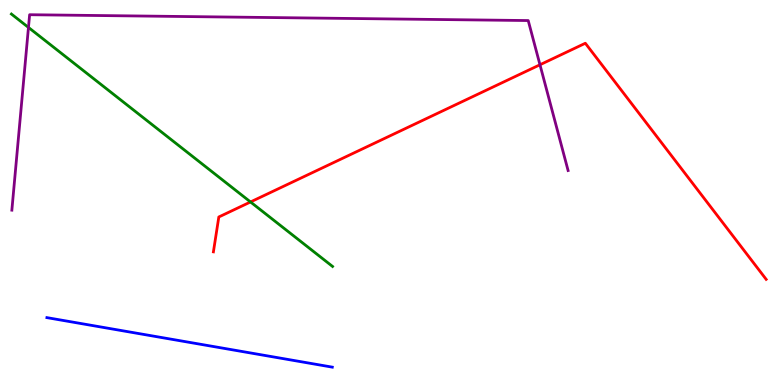[{'lines': ['blue', 'red'], 'intersections': []}, {'lines': ['green', 'red'], 'intersections': [{'x': 3.23, 'y': 4.75}]}, {'lines': ['purple', 'red'], 'intersections': [{'x': 6.97, 'y': 8.32}]}, {'lines': ['blue', 'green'], 'intersections': []}, {'lines': ['blue', 'purple'], 'intersections': []}, {'lines': ['green', 'purple'], 'intersections': [{'x': 0.367, 'y': 9.29}]}]